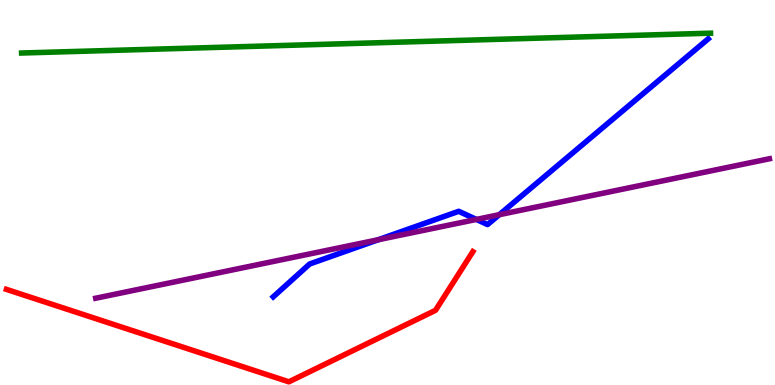[{'lines': ['blue', 'red'], 'intersections': []}, {'lines': ['green', 'red'], 'intersections': []}, {'lines': ['purple', 'red'], 'intersections': []}, {'lines': ['blue', 'green'], 'intersections': []}, {'lines': ['blue', 'purple'], 'intersections': [{'x': 4.88, 'y': 3.77}, {'x': 6.15, 'y': 4.3}, {'x': 6.44, 'y': 4.42}]}, {'lines': ['green', 'purple'], 'intersections': []}]